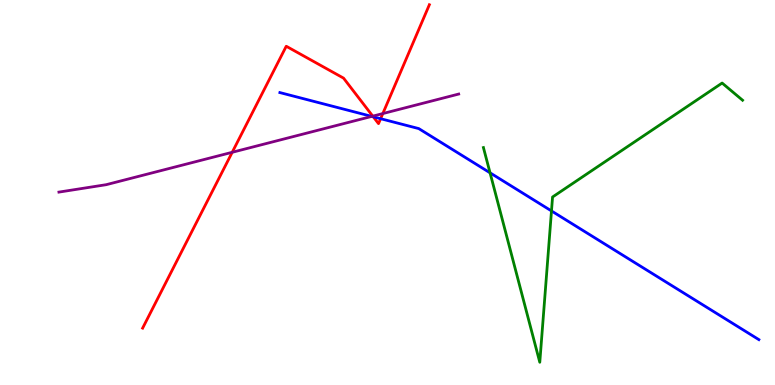[{'lines': ['blue', 'red'], 'intersections': [{'x': 4.82, 'y': 6.97}, {'x': 4.91, 'y': 6.92}]}, {'lines': ['green', 'red'], 'intersections': []}, {'lines': ['purple', 'red'], 'intersections': [{'x': 3.0, 'y': 6.04}, {'x': 4.81, 'y': 6.98}, {'x': 4.94, 'y': 7.05}]}, {'lines': ['blue', 'green'], 'intersections': [{'x': 6.32, 'y': 5.51}, {'x': 7.12, 'y': 4.52}]}, {'lines': ['blue', 'purple'], 'intersections': [{'x': 4.8, 'y': 6.98}]}, {'lines': ['green', 'purple'], 'intersections': []}]